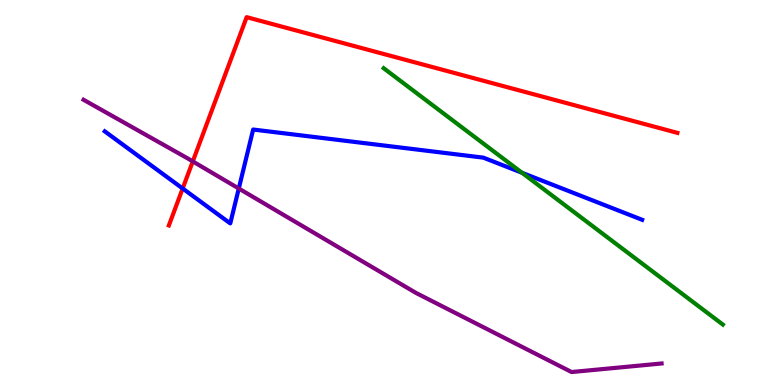[{'lines': ['blue', 'red'], 'intersections': [{'x': 2.36, 'y': 5.1}]}, {'lines': ['green', 'red'], 'intersections': []}, {'lines': ['purple', 'red'], 'intersections': [{'x': 2.49, 'y': 5.81}]}, {'lines': ['blue', 'green'], 'intersections': [{'x': 6.74, 'y': 5.51}]}, {'lines': ['blue', 'purple'], 'intersections': [{'x': 3.08, 'y': 5.1}]}, {'lines': ['green', 'purple'], 'intersections': []}]